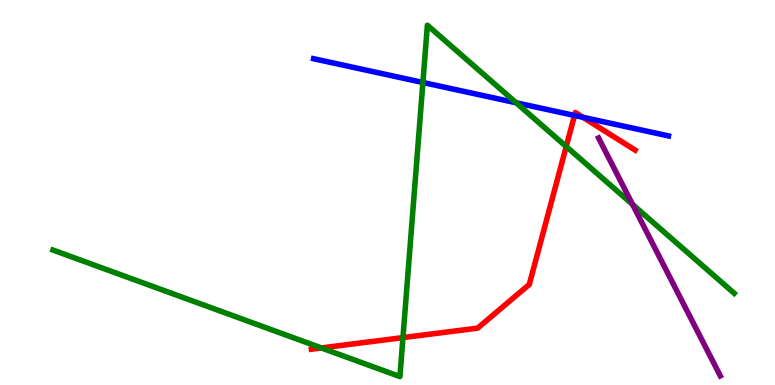[{'lines': ['blue', 'red'], 'intersections': [{'x': 7.41, 'y': 7.0}, {'x': 7.52, 'y': 6.95}]}, {'lines': ['green', 'red'], 'intersections': [{'x': 4.15, 'y': 0.963}, {'x': 5.2, 'y': 1.23}, {'x': 7.31, 'y': 6.19}]}, {'lines': ['purple', 'red'], 'intersections': []}, {'lines': ['blue', 'green'], 'intersections': [{'x': 5.46, 'y': 7.86}, {'x': 6.66, 'y': 7.33}]}, {'lines': ['blue', 'purple'], 'intersections': []}, {'lines': ['green', 'purple'], 'intersections': [{'x': 8.16, 'y': 4.69}]}]